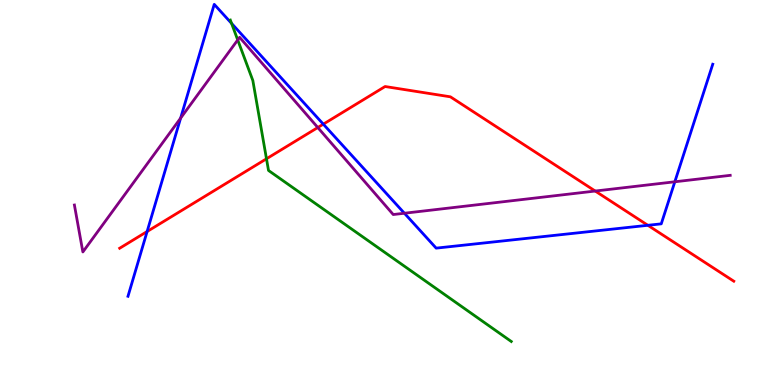[{'lines': ['blue', 'red'], 'intersections': [{'x': 1.9, 'y': 3.99}, {'x': 4.17, 'y': 6.77}, {'x': 8.36, 'y': 4.15}]}, {'lines': ['green', 'red'], 'intersections': [{'x': 3.44, 'y': 5.88}]}, {'lines': ['purple', 'red'], 'intersections': [{'x': 4.1, 'y': 6.69}, {'x': 7.68, 'y': 5.04}]}, {'lines': ['blue', 'green'], 'intersections': [{'x': 2.99, 'y': 9.39}]}, {'lines': ['blue', 'purple'], 'intersections': [{'x': 2.33, 'y': 6.93}, {'x': 5.22, 'y': 4.46}, {'x': 8.71, 'y': 5.28}]}, {'lines': ['green', 'purple'], 'intersections': [{'x': 3.07, 'y': 8.96}]}]